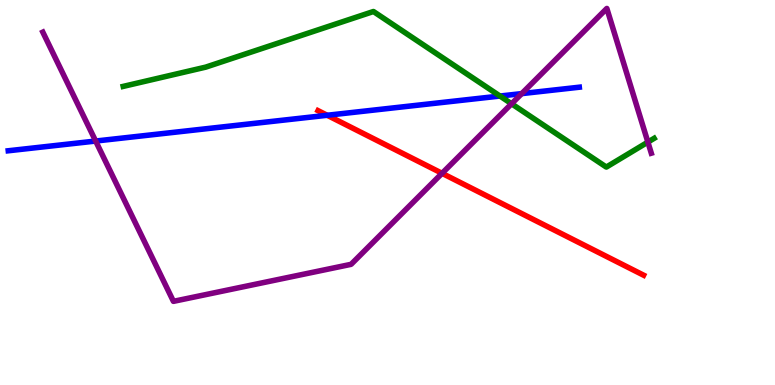[{'lines': ['blue', 'red'], 'intersections': [{'x': 4.22, 'y': 7.01}]}, {'lines': ['green', 'red'], 'intersections': []}, {'lines': ['purple', 'red'], 'intersections': [{'x': 5.7, 'y': 5.5}]}, {'lines': ['blue', 'green'], 'intersections': [{'x': 6.45, 'y': 7.51}]}, {'lines': ['blue', 'purple'], 'intersections': [{'x': 1.23, 'y': 6.34}, {'x': 6.73, 'y': 7.57}]}, {'lines': ['green', 'purple'], 'intersections': [{'x': 6.6, 'y': 7.3}, {'x': 8.36, 'y': 6.31}]}]